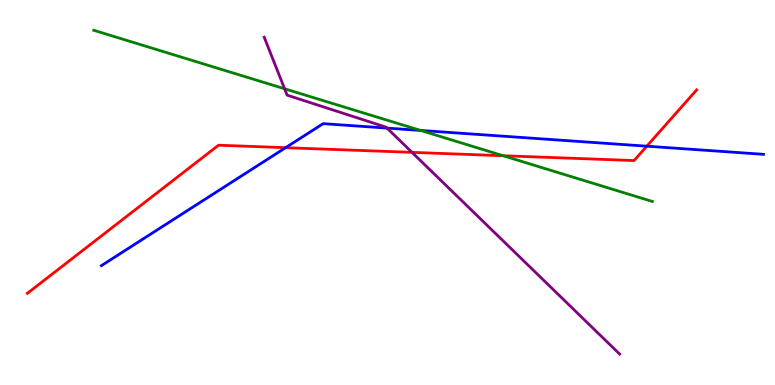[{'lines': ['blue', 'red'], 'intersections': [{'x': 3.69, 'y': 6.16}, {'x': 8.35, 'y': 6.2}]}, {'lines': ['green', 'red'], 'intersections': [{'x': 6.49, 'y': 5.96}]}, {'lines': ['purple', 'red'], 'intersections': [{'x': 5.32, 'y': 6.04}]}, {'lines': ['blue', 'green'], 'intersections': [{'x': 5.43, 'y': 6.61}]}, {'lines': ['blue', 'purple'], 'intersections': [{'x': 4.99, 'y': 6.67}]}, {'lines': ['green', 'purple'], 'intersections': [{'x': 3.67, 'y': 7.69}]}]